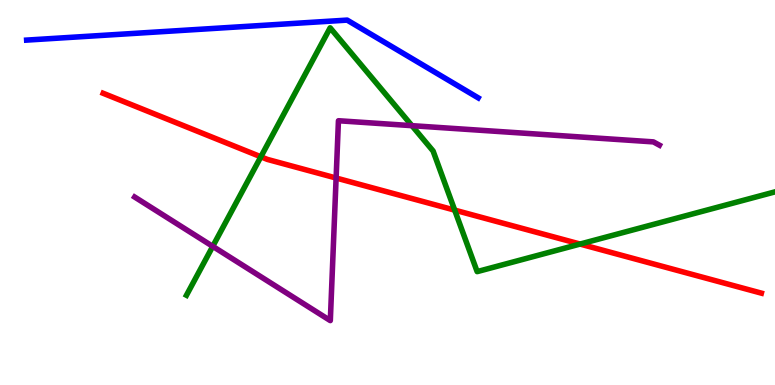[{'lines': ['blue', 'red'], 'intersections': []}, {'lines': ['green', 'red'], 'intersections': [{'x': 3.37, 'y': 5.93}, {'x': 5.87, 'y': 4.54}, {'x': 7.48, 'y': 3.66}]}, {'lines': ['purple', 'red'], 'intersections': [{'x': 4.34, 'y': 5.38}]}, {'lines': ['blue', 'green'], 'intersections': []}, {'lines': ['blue', 'purple'], 'intersections': []}, {'lines': ['green', 'purple'], 'intersections': [{'x': 2.75, 'y': 3.6}, {'x': 5.32, 'y': 6.74}]}]